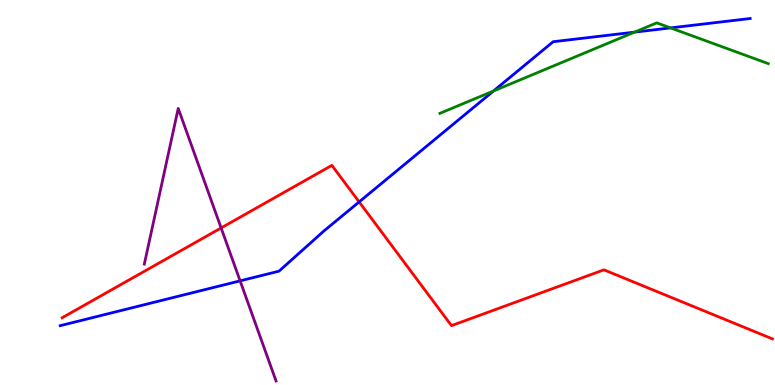[{'lines': ['blue', 'red'], 'intersections': [{'x': 4.63, 'y': 4.76}]}, {'lines': ['green', 'red'], 'intersections': []}, {'lines': ['purple', 'red'], 'intersections': [{'x': 2.85, 'y': 4.08}]}, {'lines': ['blue', 'green'], 'intersections': [{'x': 6.37, 'y': 7.64}, {'x': 8.19, 'y': 9.17}, {'x': 8.65, 'y': 9.28}]}, {'lines': ['blue', 'purple'], 'intersections': [{'x': 3.1, 'y': 2.7}]}, {'lines': ['green', 'purple'], 'intersections': []}]